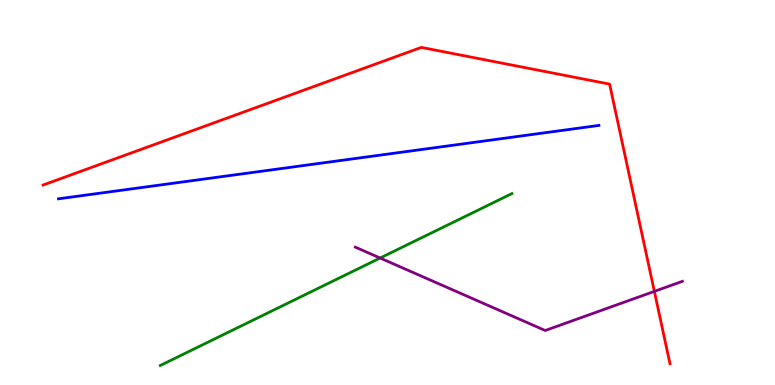[{'lines': ['blue', 'red'], 'intersections': []}, {'lines': ['green', 'red'], 'intersections': []}, {'lines': ['purple', 'red'], 'intersections': [{'x': 8.44, 'y': 2.43}]}, {'lines': ['blue', 'green'], 'intersections': []}, {'lines': ['blue', 'purple'], 'intersections': []}, {'lines': ['green', 'purple'], 'intersections': [{'x': 4.9, 'y': 3.3}]}]